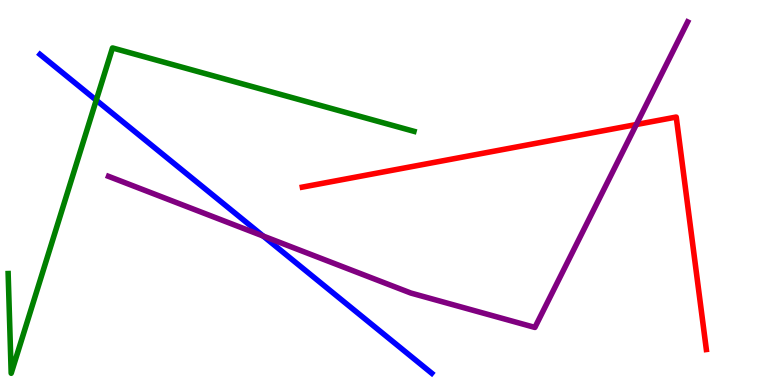[{'lines': ['blue', 'red'], 'intersections': []}, {'lines': ['green', 'red'], 'intersections': []}, {'lines': ['purple', 'red'], 'intersections': [{'x': 8.21, 'y': 6.77}]}, {'lines': ['blue', 'green'], 'intersections': [{'x': 1.24, 'y': 7.4}]}, {'lines': ['blue', 'purple'], 'intersections': [{'x': 3.4, 'y': 3.87}]}, {'lines': ['green', 'purple'], 'intersections': []}]